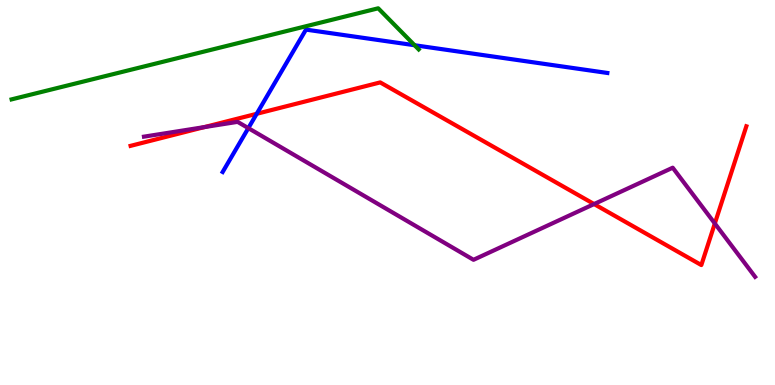[{'lines': ['blue', 'red'], 'intersections': [{'x': 3.31, 'y': 7.04}]}, {'lines': ['green', 'red'], 'intersections': []}, {'lines': ['purple', 'red'], 'intersections': [{'x': 2.64, 'y': 6.7}, {'x': 7.67, 'y': 4.7}, {'x': 9.22, 'y': 4.2}]}, {'lines': ['blue', 'green'], 'intersections': [{'x': 5.35, 'y': 8.83}]}, {'lines': ['blue', 'purple'], 'intersections': [{'x': 3.2, 'y': 6.67}]}, {'lines': ['green', 'purple'], 'intersections': []}]